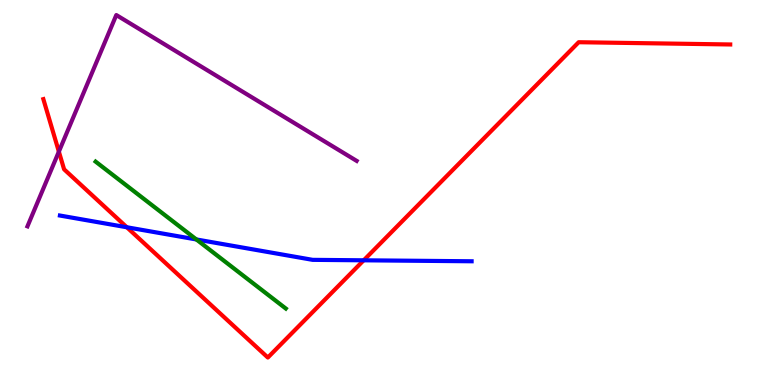[{'lines': ['blue', 'red'], 'intersections': [{'x': 1.64, 'y': 4.1}, {'x': 4.69, 'y': 3.24}]}, {'lines': ['green', 'red'], 'intersections': []}, {'lines': ['purple', 'red'], 'intersections': [{'x': 0.76, 'y': 6.06}]}, {'lines': ['blue', 'green'], 'intersections': [{'x': 2.53, 'y': 3.78}]}, {'lines': ['blue', 'purple'], 'intersections': []}, {'lines': ['green', 'purple'], 'intersections': []}]